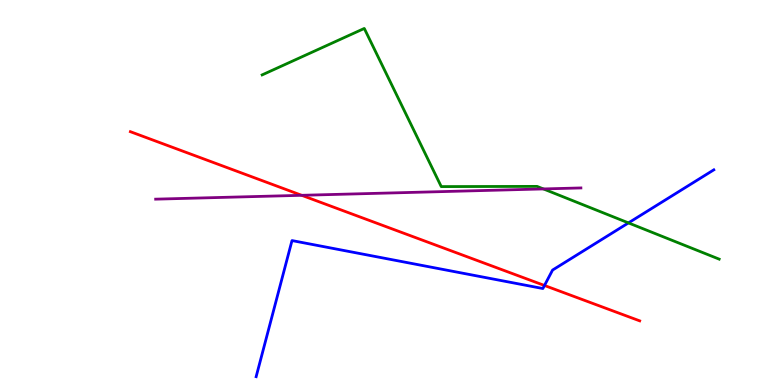[{'lines': ['blue', 'red'], 'intersections': [{'x': 7.03, 'y': 2.59}]}, {'lines': ['green', 'red'], 'intersections': []}, {'lines': ['purple', 'red'], 'intersections': [{'x': 3.89, 'y': 4.93}]}, {'lines': ['blue', 'green'], 'intersections': [{'x': 8.11, 'y': 4.21}]}, {'lines': ['blue', 'purple'], 'intersections': []}, {'lines': ['green', 'purple'], 'intersections': [{'x': 7.01, 'y': 5.09}]}]